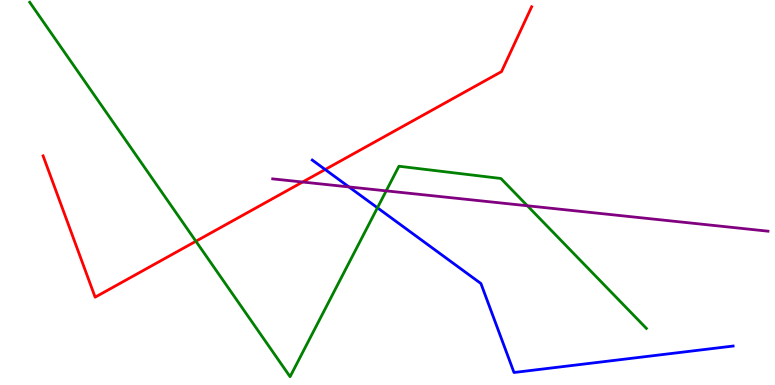[{'lines': ['blue', 'red'], 'intersections': [{'x': 4.2, 'y': 5.6}]}, {'lines': ['green', 'red'], 'intersections': [{'x': 2.53, 'y': 3.73}]}, {'lines': ['purple', 'red'], 'intersections': [{'x': 3.9, 'y': 5.27}]}, {'lines': ['blue', 'green'], 'intersections': [{'x': 4.87, 'y': 4.6}]}, {'lines': ['blue', 'purple'], 'intersections': [{'x': 4.5, 'y': 5.14}]}, {'lines': ['green', 'purple'], 'intersections': [{'x': 4.98, 'y': 5.04}, {'x': 6.8, 'y': 4.66}]}]